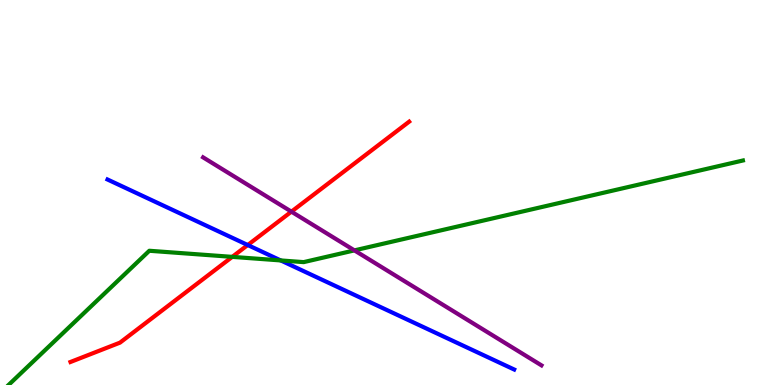[{'lines': ['blue', 'red'], 'intersections': [{'x': 3.2, 'y': 3.64}]}, {'lines': ['green', 'red'], 'intersections': [{'x': 3.0, 'y': 3.33}]}, {'lines': ['purple', 'red'], 'intersections': [{'x': 3.76, 'y': 4.5}]}, {'lines': ['blue', 'green'], 'intersections': [{'x': 3.62, 'y': 3.24}]}, {'lines': ['blue', 'purple'], 'intersections': []}, {'lines': ['green', 'purple'], 'intersections': [{'x': 4.57, 'y': 3.5}]}]